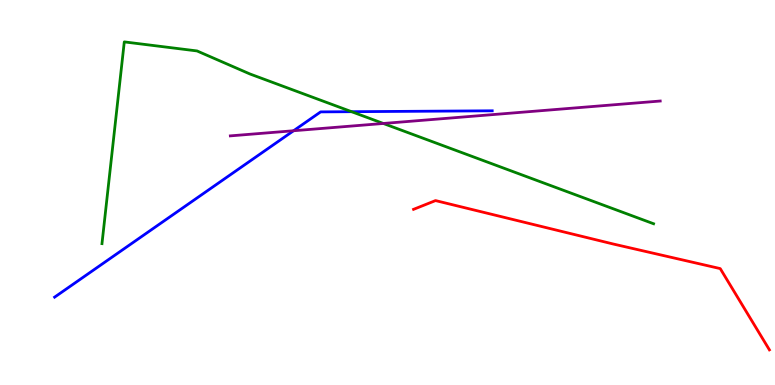[{'lines': ['blue', 'red'], 'intersections': []}, {'lines': ['green', 'red'], 'intersections': []}, {'lines': ['purple', 'red'], 'intersections': []}, {'lines': ['blue', 'green'], 'intersections': [{'x': 4.54, 'y': 7.1}]}, {'lines': ['blue', 'purple'], 'intersections': [{'x': 3.79, 'y': 6.6}]}, {'lines': ['green', 'purple'], 'intersections': [{'x': 4.95, 'y': 6.79}]}]